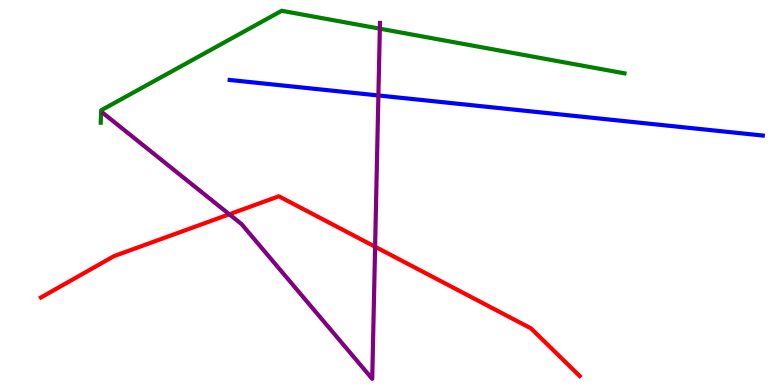[{'lines': ['blue', 'red'], 'intersections': []}, {'lines': ['green', 'red'], 'intersections': []}, {'lines': ['purple', 'red'], 'intersections': [{'x': 2.96, 'y': 4.43}, {'x': 4.84, 'y': 3.59}]}, {'lines': ['blue', 'green'], 'intersections': []}, {'lines': ['blue', 'purple'], 'intersections': [{'x': 4.88, 'y': 7.52}]}, {'lines': ['green', 'purple'], 'intersections': [{'x': 4.9, 'y': 9.26}]}]